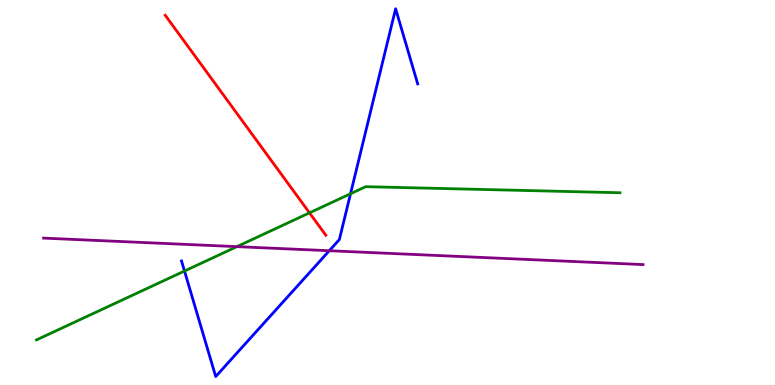[{'lines': ['blue', 'red'], 'intersections': []}, {'lines': ['green', 'red'], 'intersections': [{'x': 3.99, 'y': 4.47}]}, {'lines': ['purple', 'red'], 'intersections': []}, {'lines': ['blue', 'green'], 'intersections': [{'x': 2.38, 'y': 2.96}, {'x': 4.52, 'y': 4.97}]}, {'lines': ['blue', 'purple'], 'intersections': [{'x': 4.25, 'y': 3.49}]}, {'lines': ['green', 'purple'], 'intersections': [{'x': 3.06, 'y': 3.59}]}]